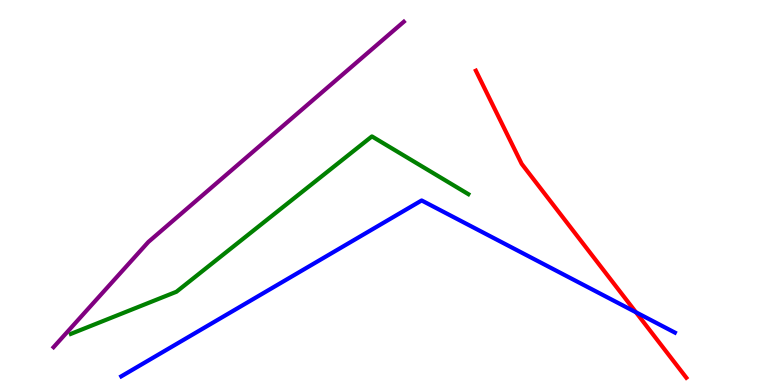[{'lines': ['blue', 'red'], 'intersections': [{'x': 8.21, 'y': 1.89}]}, {'lines': ['green', 'red'], 'intersections': []}, {'lines': ['purple', 'red'], 'intersections': []}, {'lines': ['blue', 'green'], 'intersections': []}, {'lines': ['blue', 'purple'], 'intersections': []}, {'lines': ['green', 'purple'], 'intersections': []}]